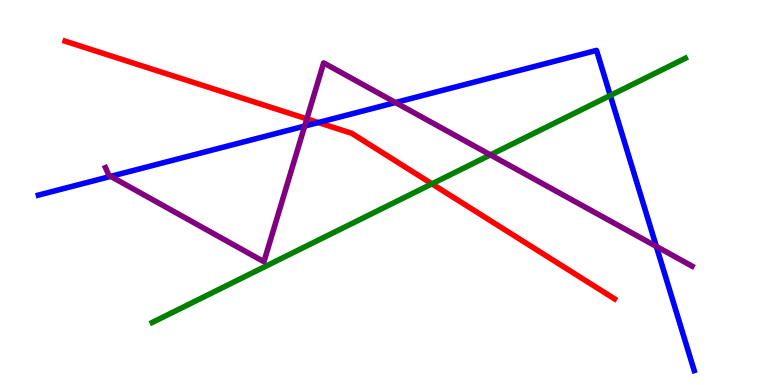[{'lines': ['blue', 'red'], 'intersections': [{'x': 4.11, 'y': 6.82}]}, {'lines': ['green', 'red'], 'intersections': [{'x': 5.57, 'y': 5.22}]}, {'lines': ['purple', 'red'], 'intersections': [{'x': 3.96, 'y': 6.91}]}, {'lines': ['blue', 'green'], 'intersections': [{'x': 7.87, 'y': 7.52}]}, {'lines': ['blue', 'purple'], 'intersections': [{'x': 1.43, 'y': 5.42}, {'x': 3.93, 'y': 6.73}, {'x': 5.1, 'y': 7.34}, {'x': 8.47, 'y': 3.6}]}, {'lines': ['green', 'purple'], 'intersections': [{'x': 6.33, 'y': 5.98}]}]